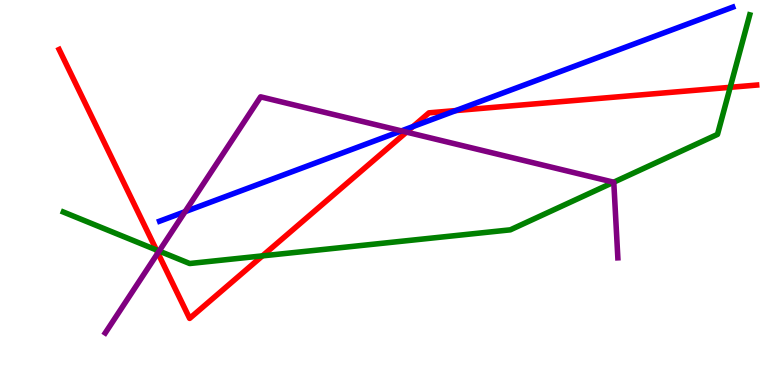[{'lines': ['blue', 'red'], 'intersections': [{'x': 5.33, 'y': 6.71}, {'x': 5.88, 'y': 7.13}]}, {'lines': ['green', 'red'], 'intersections': [{'x': 2.02, 'y': 3.51}, {'x': 3.39, 'y': 3.35}, {'x': 9.42, 'y': 7.73}]}, {'lines': ['purple', 'red'], 'intersections': [{'x': 2.04, 'y': 3.43}, {'x': 5.25, 'y': 6.57}]}, {'lines': ['blue', 'green'], 'intersections': []}, {'lines': ['blue', 'purple'], 'intersections': [{'x': 2.39, 'y': 4.5}, {'x': 5.18, 'y': 6.6}]}, {'lines': ['green', 'purple'], 'intersections': [{'x': 2.05, 'y': 3.48}, {'x': 7.92, 'y': 5.27}]}]